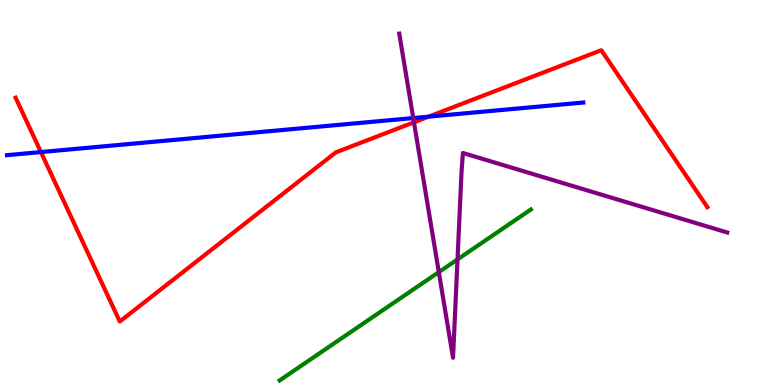[{'lines': ['blue', 'red'], 'intersections': [{'x': 0.528, 'y': 6.05}, {'x': 5.53, 'y': 6.97}]}, {'lines': ['green', 'red'], 'intersections': []}, {'lines': ['purple', 'red'], 'intersections': [{'x': 5.34, 'y': 6.82}]}, {'lines': ['blue', 'green'], 'intersections': []}, {'lines': ['blue', 'purple'], 'intersections': [{'x': 5.33, 'y': 6.93}]}, {'lines': ['green', 'purple'], 'intersections': [{'x': 5.66, 'y': 2.93}, {'x': 5.9, 'y': 3.26}]}]